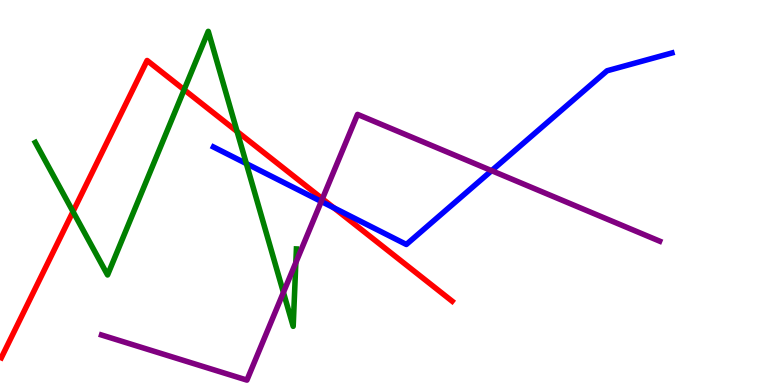[{'lines': ['blue', 'red'], 'intersections': [{'x': 4.31, 'y': 4.6}]}, {'lines': ['green', 'red'], 'intersections': [{'x': 0.942, 'y': 4.5}, {'x': 2.38, 'y': 7.67}, {'x': 3.06, 'y': 6.58}]}, {'lines': ['purple', 'red'], 'intersections': [{'x': 4.16, 'y': 4.84}]}, {'lines': ['blue', 'green'], 'intersections': [{'x': 3.18, 'y': 5.75}]}, {'lines': ['blue', 'purple'], 'intersections': [{'x': 4.15, 'y': 4.77}, {'x': 6.34, 'y': 5.57}]}, {'lines': ['green', 'purple'], 'intersections': [{'x': 3.66, 'y': 2.4}, {'x': 3.82, 'y': 3.18}]}]